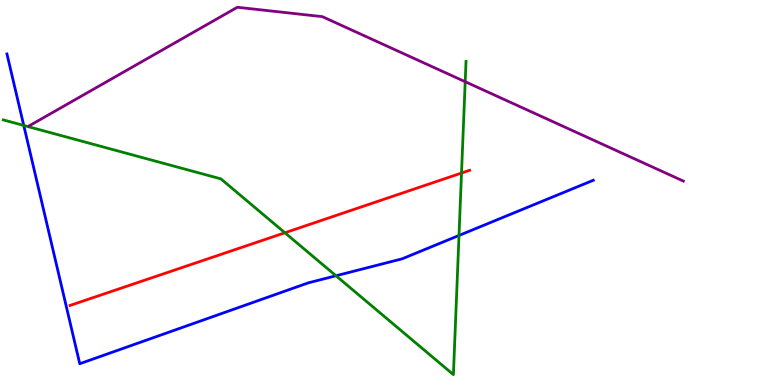[{'lines': ['blue', 'red'], 'intersections': []}, {'lines': ['green', 'red'], 'intersections': [{'x': 3.68, 'y': 3.95}, {'x': 5.96, 'y': 5.51}]}, {'lines': ['purple', 'red'], 'intersections': []}, {'lines': ['blue', 'green'], 'intersections': [{'x': 0.306, 'y': 6.74}, {'x': 4.34, 'y': 2.84}, {'x': 5.92, 'y': 3.88}]}, {'lines': ['blue', 'purple'], 'intersections': []}, {'lines': ['green', 'purple'], 'intersections': [{'x': 6.0, 'y': 7.88}]}]